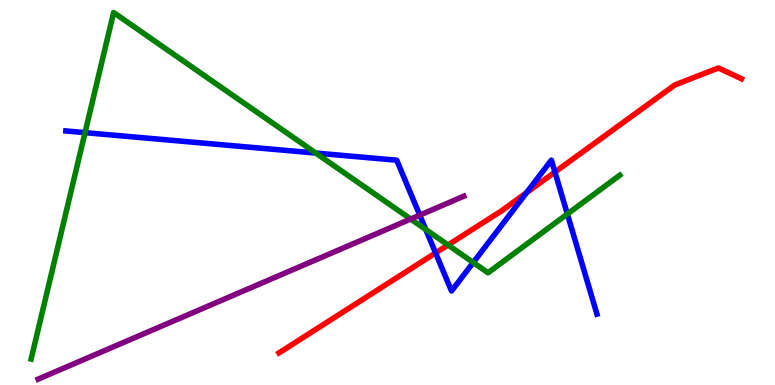[{'lines': ['blue', 'red'], 'intersections': [{'x': 5.62, 'y': 3.43}, {'x': 6.79, 'y': 5.0}, {'x': 7.16, 'y': 5.53}]}, {'lines': ['green', 'red'], 'intersections': [{'x': 5.78, 'y': 3.64}]}, {'lines': ['purple', 'red'], 'intersections': []}, {'lines': ['blue', 'green'], 'intersections': [{'x': 1.1, 'y': 6.55}, {'x': 4.07, 'y': 6.02}, {'x': 5.49, 'y': 4.04}, {'x': 6.11, 'y': 3.18}, {'x': 7.32, 'y': 4.44}]}, {'lines': ['blue', 'purple'], 'intersections': [{'x': 5.42, 'y': 4.41}]}, {'lines': ['green', 'purple'], 'intersections': [{'x': 5.3, 'y': 4.31}]}]